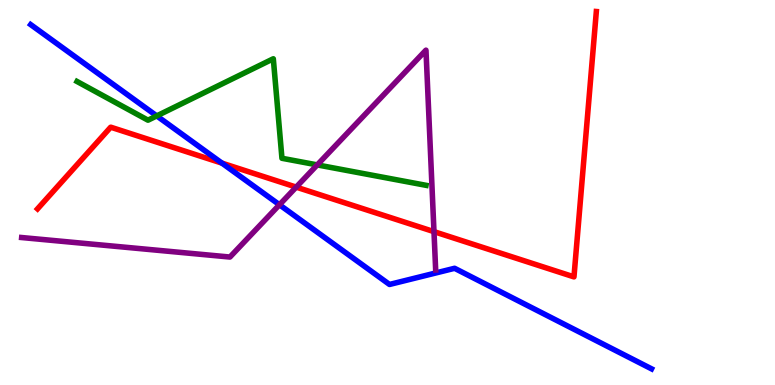[{'lines': ['blue', 'red'], 'intersections': [{'x': 2.86, 'y': 5.76}]}, {'lines': ['green', 'red'], 'intersections': []}, {'lines': ['purple', 'red'], 'intersections': [{'x': 3.82, 'y': 5.14}, {'x': 5.6, 'y': 3.98}]}, {'lines': ['blue', 'green'], 'intersections': [{'x': 2.02, 'y': 6.99}]}, {'lines': ['blue', 'purple'], 'intersections': [{'x': 3.61, 'y': 4.68}]}, {'lines': ['green', 'purple'], 'intersections': [{'x': 4.09, 'y': 5.72}]}]